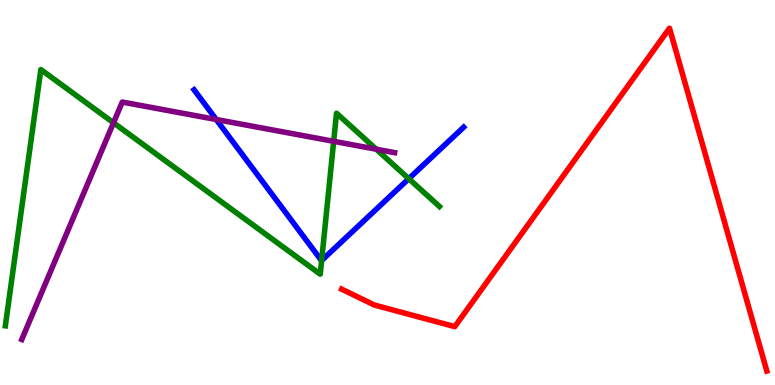[{'lines': ['blue', 'red'], 'intersections': []}, {'lines': ['green', 'red'], 'intersections': []}, {'lines': ['purple', 'red'], 'intersections': []}, {'lines': ['blue', 'green'], 'intersections': [{'x': 4.15, 'y': 3.23}, {'x': 5.27, 'y': 5.36}]}, {'lines': ['blue', 'purple'], 'intersections': [{'x': 2.79, 'y': 6.9}]}, {'lines': ['green', 'purple'], 'intersections': [{'x': 1.46, 'y': 6.81}, {'x': 4.31, 'y': 6.33}, {'x': 4.85, 'y': 6.12}]}]